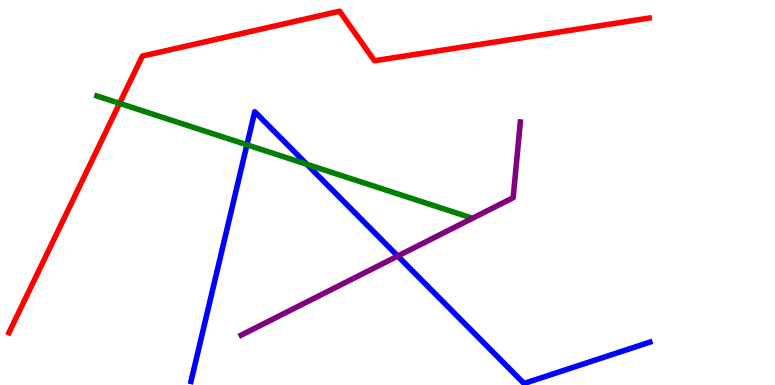[{'lines': ['blue', 'red'], 'intersections': []}, {'lines': ['green', 'red'], 'intersections': [{'x': 1.54, 'y': 7.32}]}, {'lines': ['purple', 'red'], 'intersections': []}, {'lines': ['blue', 'green'], 'intersections': [{'x': 3.19, 'y': 6.24}, {'x': 3.96, 'y': 5.73}]}, {'lines': ['blue', 'purple'], 'intersections': [{'x': 5.13, 'y': 3.35}]}, {'lines': ['green', 'purple'], 'intersections': []}]